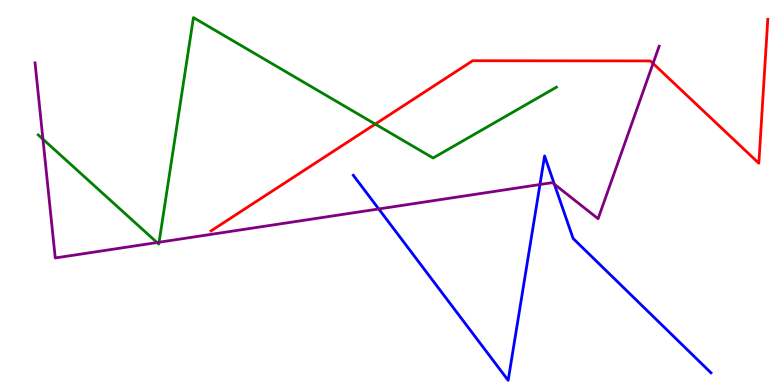[{'lines': ['blue', 'red'], 'intersections': []}, {'lines': ['green', 'red'], 'intersections': [{'x': 4.84, 'y': 6.78}]}, {'lines': ['purple', 'red'], 'intersections': [{'x': 8.43, 'y': 8.35}]}, {'lines': ['blue', 'green'], 'intersections': []}, {'lines': ['blue', 'purple'], 'intersections': [{'x': 4.89, 'y': 4.57}, {'x': 6.97, 'y': 5.21}, {'x': 7.15, 'y': 5.21}]}, {'lines': ['green', 'purple'], 'intersections': [{'x': 0.554, 'y': 6.38}, {'x': 2.03, 'y': 3.7}, {'x': 2.05, 'y': 3.71}]}]